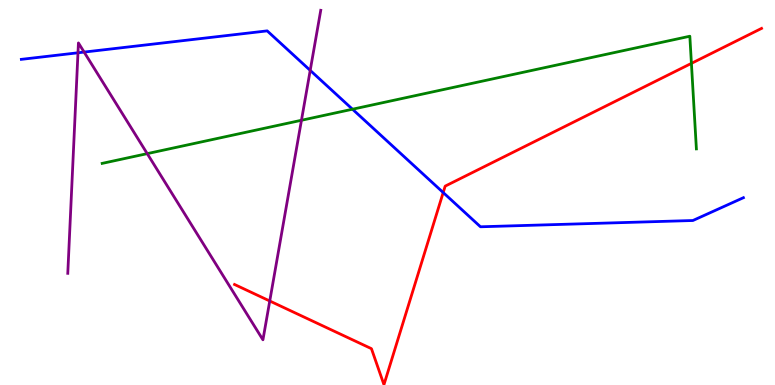[{'lines': ['blue', 'red'], 'intersections': [{'x': 5.72, 'y': 5.0}]}, {'lines': ['green', 'red'], 'intersections': [{'x': 8.92, 'y': 8.35}]}, {'lines': ['purple', 'red'], 'intersections': [{'x': 3.48, 'y': 2.18}]}, {'lines': ['blue', 'green'], 'intersections': [{'x': 4.55, 'y': 7.16}]}, {'lines': ['blue', 'purple'], 'intersections': [{'x': 1.01, 'y': 8.63}, {'x': 1.09, 'y': 8.65}, {'x': 4.0, 'y': 8.17}]}, {'lines': ['green', 'purple'], 'intersections': [{'x': 1.9, 'y': 6.01}, {'x': 3.89, 'y': 6.88}]}]